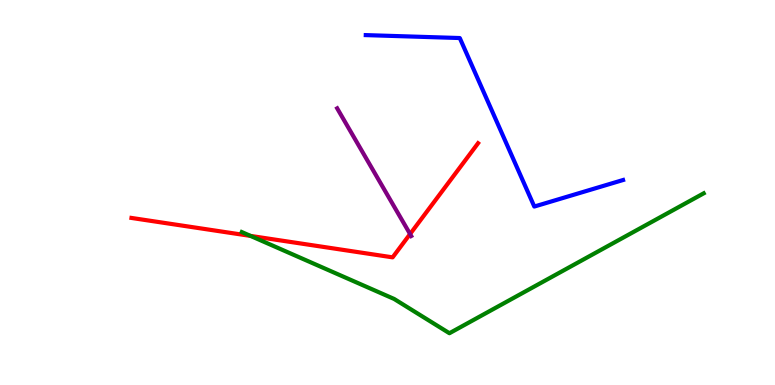[{'lines': ['blue', 'red'], 'intersections': []}, {'lines': ['green', 'red'], 'intersections': [{'x': 3.23, 'y': 3.87}]}, {'lines': ['purple', 'red'], 'intersections': [{'x': 5.29, 'y': 3.92}]}, {'lines': ['blue', 'green'], 'intersections': []}, {'lines': ['blue', 'purple'], 'intersections': []}, {'lines': ['green', 'purple'], 'intersections': []}]